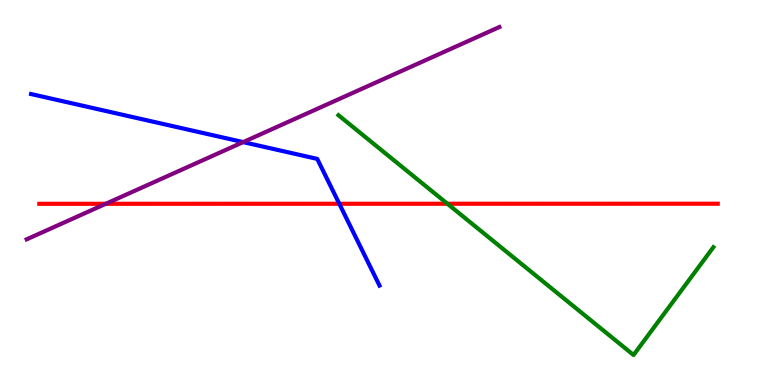[{'lines': ['blue', 'red'], 'intersections': [{'x': 4.38, 'y': 4.71}]}, {'lines': ['green', 'red'], 'intersections': [{'x': 5.77, 'y': 4.71}]}, {'lines': ['purple', 'red'], 'intersections': [{'x': 1.37, 'y': 4.71}]}, {'lines': ['blue', 'green'], 'intersections': []}, {'lines': ['blue', 'purple'], 'intersections': [{'x': 3.14, 'y': 6.31}]}, {'lines': ['green', 'purple'], 'intersections': []}]